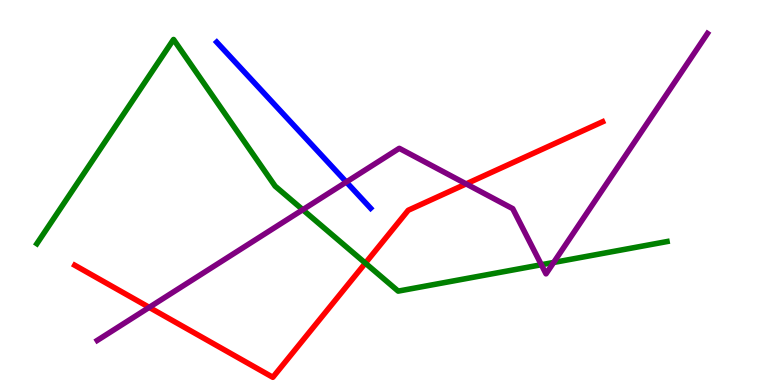[{'lines': ['blue', 'red'], 'intersections': []}, {'lines': ['green', 'red'], 'intersections': [{'x': 4.71, 'y': 3.17}]}, {'lines': ['purple', 'red'], 'intersections': [{'x': 1.93, 'y': 2.02}, {'x': 6.01, 'y': 5.22}]}, {'lines': ['blue', 'green'], 'intersections': []}, {'lines': ['blue', 'purple'], 'intersections': [{'x': 4.47, 'y': 5.27}]}, {'lines': ['green', 'purple'], 'intersections': [{'x': 3.91, 'y': 4.55}, {'x': 6.99, 'y': 3.12}, {'x': 7.14, 'y': 3.18}]}]